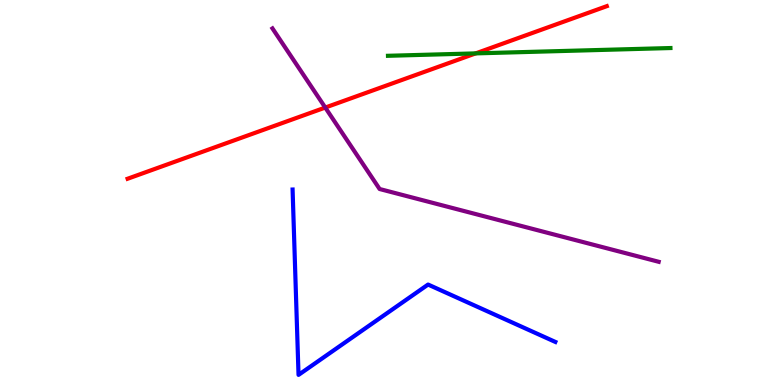[{'lines': ['blue', 'red'], 'intersections': []}, {'lines': ['green', 'red'], 'intersections': [{'x': 6.14, 'y': 8.61}]}, {'lines': ['purple', 'red'], 'intersections': [{'x': 4.2, 'y': 7.21}]}, {'lines': ['blue', 'green'], 'intersections': []}, {'lines': ['blue', 'purple'], 'intersections': []}, {'lines': ['green', 'purple'], 'intersections': []}]